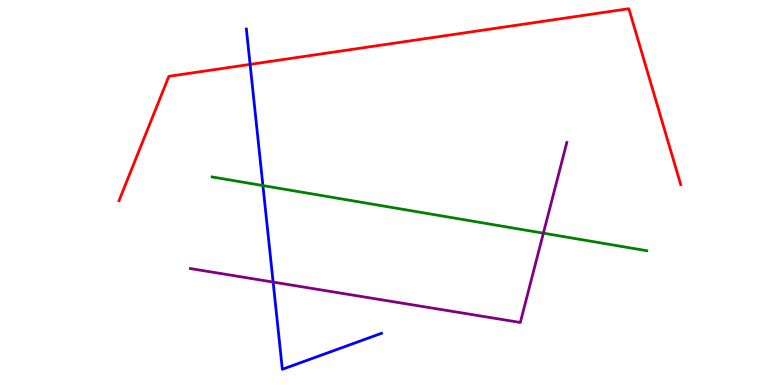[{'lines': ['blue', 'red'], 'intersections': [{'x': 3.23, 'y': 8.33}]}, {'lines': ['green', 'red'], 'intersections': []}, {'lines': ['purple', 'red'], 'intersections': []}, {'lines': ['blue', 'green'], 'intersections': [{'x': 3.39, 'y': 5.18}]}, {'lines': ['blue', 'purple'], 'intersections': [{'x': 3.52, 'y': 2.67}]}, {'lines': ['green', 'purple'], 'intersections': [{'x': 7.01, 'y': 3.94}]}]